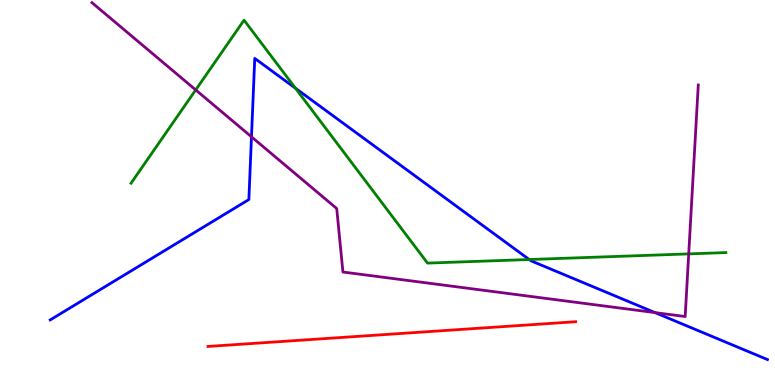[{'lines': ['blue', 'red'], 'intersections': []}, {'lines': ['green', 'red'], 'intersections': []}, {'lines': ['purple', 'red'], 'intersections': []}, {'lines': ['blue', 'green'], 'intersections': [{'x': 3.81, 'y': 7.71}, {'x': 6.83, 'y': 3.26}]}, {'lines': ['blue', 'purple'], 'intersections': [{'x': 3.24, 'y': 6.45}, {'x': 8.45, 'y': 1.88}]}, {'lines': ['green', 'purple'], 'intersections': [{'x': 2.53, 'y': 7.66}, {'x': 8.89, 'y': 3.41}]}]